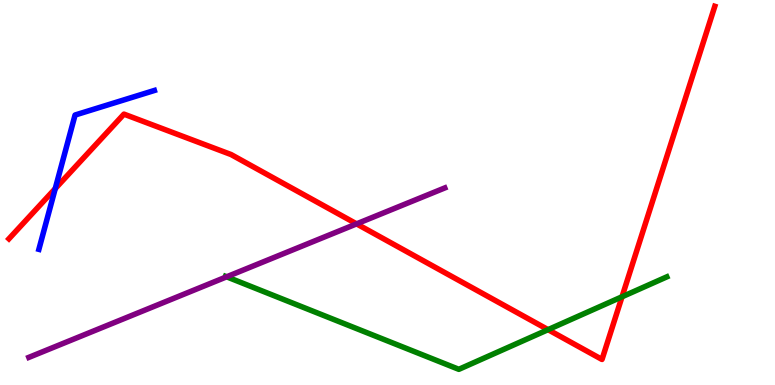[{'lines': ['blue', 'red'], 'intersections': [{'x': 0.713, 'y': 5.1}]}, {'lines': ['green', 'red'], 'intersections': [{'x': 7.07, 'y': 1.44}, {'x': 8.03, 'y': 2.29}]}, {'lines': ['purple', 'red'], 'intersections': [{'x': 4.6, 'y': 4.19}]}, {'lines': ['blue', 'green'], 'intersections': []}, {'lines': ['blue', 'purple'], 'intersections': []}, {'lines': ['green', 'purple'], 'intersections': [{'x': 2.92, 'y': 2.81}]}]